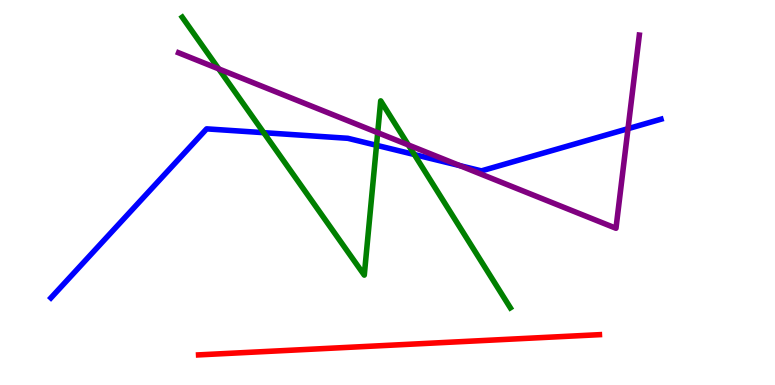[{'lines': ['blue', 'red'], 'intersections': []}, {'lines': ['green', 'red'], 'intersections': []}, {'lines': ['purple', 'red'], 'intersections': []}, {'lines': ['blue', 'green'], 'intersections': [{'x': 3.4, 'y': 6.55}, {'x': 4.86, 'y': 6.23}, {'x': 5.35, 'y': 5.99}]}, {'lines': ['blue', 'purple'], 'intersections': [{'x': 5.93, 'y': 5.7}, {'x': 8.1, 'y': 6.66}]}, {'lines': ['green', 'purple'], 'intersections': [{'x': 2.82, 'y': 8.21}, {'x': 4.87, 'y': 6.55}, {'x': 5.27, 'y': 6.23}]}]